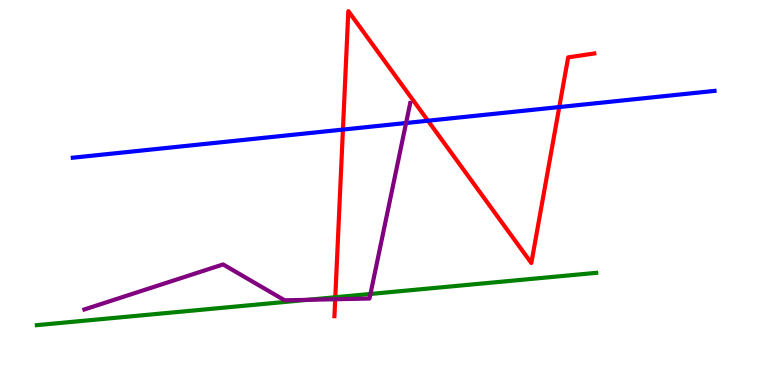[{'lines': ['blue', 'red'], 'intersections': [{'x': 4.42, 'y': 6.63}, {'x': 5.52, 'y': 6.86}, {'x': 7.22, 'y': 7.22}]}, {'lines': ['green', 'red'], 'intersections': [{'x': 4.33, 'y': 2.28}]}, {'lines': ['purple', 'red'], 'intersections': [{'x': 4.33, 'y': 2.23}]}, {'lines': ['blue', 'green'], 'intersections': []}, {'lines': ['blue', 'purple'], 'intersections': [{'x': 5.24, 'y': 6.8}]}, {'lines': ['green', 'purple'], 'intersections': [{'x': 3.97, 'y': 2.21}, {'x': 4.78, 'y': 2.36}]}]